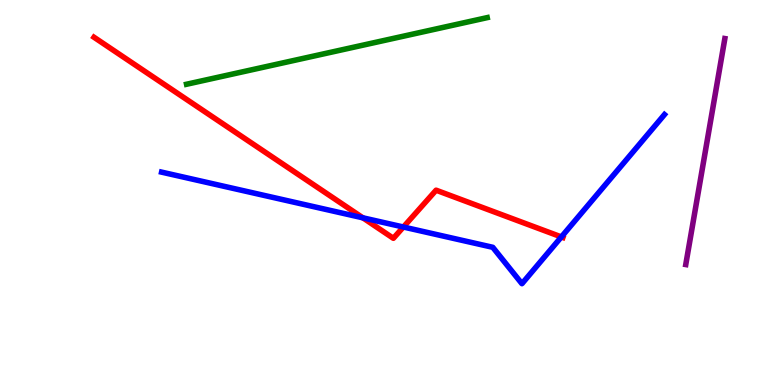[{'lines': ['blue', 'red'], 'intersections': [{'x': 4.68, 'y': 4.34}, {'x': 5.21, 'y': 4.1}, {'x': 7.24, 'y': 3.85}]}, {'lines': ['green', 'red'], 'intersections': []}, {'lines': ['purple', 'red'], 'intersections': []}, {'lines': ['blue', 'green'], 'intersections': []}, {'lines': ['blue', 'purple'], 'intersections': []}, {'lines': ['green', 'purple'], 'intersections': []}]